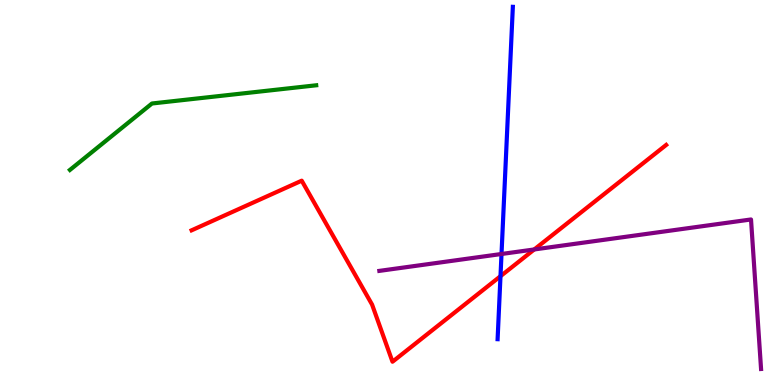[{'lines': ['blue', 'red'], 'intersections': [{'x': 6.46, 'y': 2.83}]}, {'lines': ['green', 'red'], 'intersections': []}, {'lines': ['purple', 'red'], 'intersections': [{'x': 6.89, 'y': 3.52}]}, {'lines': ['blue', 'green'], 'intersections': []}, {'lines': ['blue', 'purple'], 'intersections': [{'x': 6.47, 'y': 3.4}]}, {'lines': ['green', 'purple'], 'intersections': []}]